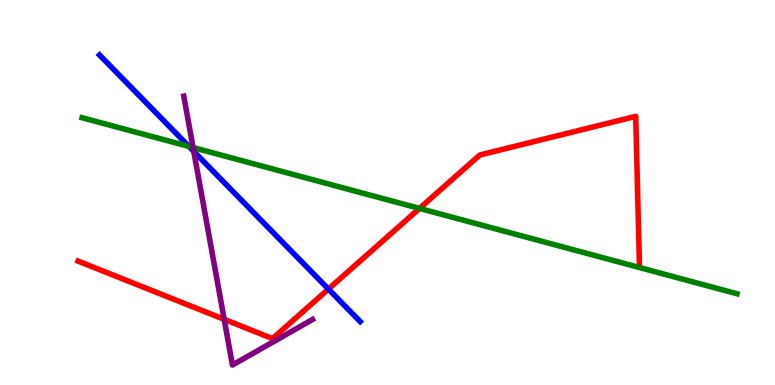[{'lines': ['blue', 'red'], 'intersections': [{'x': 4.24, 'y': 2.49}]}, {'lines': ['green', 'red'], 'intersections': [{'x': 5.41, 'y': 4.59}]}, {'lines': ['purple', 'red'], 'intersections': [{'x': 2.89, 'y': 1.71}]}, {'lines': ['blue', 'green'], 'intersections': [{'x': 2.44, 'y': 6.2}]}, {'lines': ['blue', 'purple'], 'intersections': [{'x': 2.5, 'y': 6.07}]}, {'lines': ['green', 'purple'], 'intersections': [{'x': 2.49, 'y': 6.17}]}]